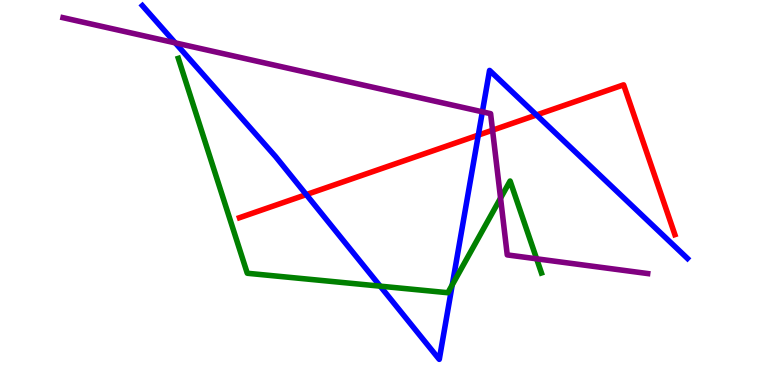[{'lines': ['blue', 'red'], 'intersections': [{'x': 3.95, 'y': 4.95}, {'x': 6.17, 'y': 6.49}, {'x': 6.92, 'y': 7.01}]}, {'lines': ['green', 'red'], 'intersections': []}, {'lines': ['purple', 'red'], 'intersections': [{'x': 6.36, 'y': 6.62}]}, {'lines': ['blue', 'green'], 'intersections': [{'x': 4.91, 'y': 2.57}, {'x': 5.84, 'y': 2.6}]}, {'lines': ['blue', 'purple'], 'intersections': [{'x': 2.26, 'y': 8.89}, {'x': 6.22, 'y': 7.1}]}, {'lines': ['green', 'purple'], 'intersections': [{'x': 6.46, 'y': 4.85}, {'x': 6.92, 'y': 3.28}]}]